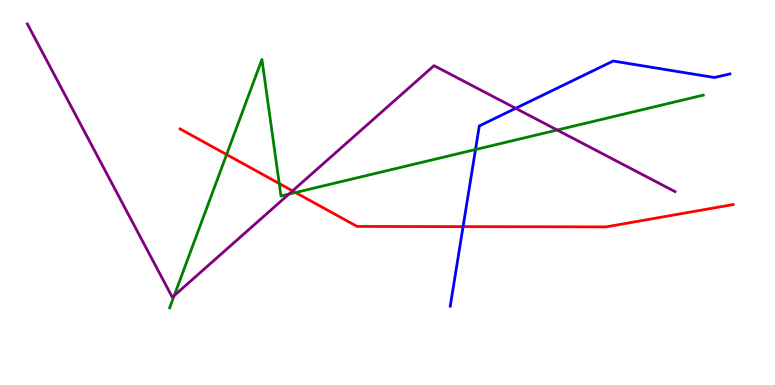[{'lines': ['blue', 'red'], 'intersections': [{'x': 5.98, 'y': 4.11}]}, {'lines': ['green', 'red'], 'intersections': [{'x': 2.92, 'y': 5.99}, {'x': 3.6, 'y': 5.23}, {'x': 3.81, 'y': 5.0}]}, {'lines': ['purple', 'red'], 'intersections': [{'x': 3.77, 'y': 5.04}]}, {'lines': ['blue', 'green'], 'intersections': [{'x': 6.14, 'y': 6.12}]}, {'lines': ['blue', 'purple'], 'intersections': [{'x': 6.65, 'y': 7.19}]}, {'lines': ['green', 'purple'], 'intersections': [{'x': 2.25, 'y': 2.32}, {'x': 3.73, 'y': 4.96}, {'x': 7.19, 'y': 6.62}]}]